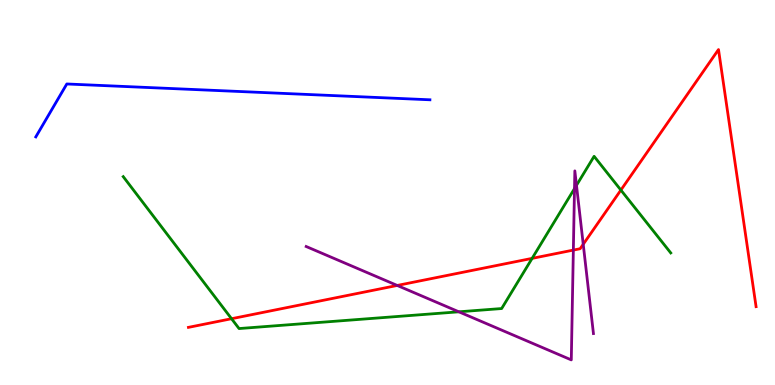[{'lines': ['blue', 'red'], 'intersections': []}, {'lines': ['green', 'red'], 'intersections': [{'x': 2.99, 'y': 1.72}, {'x': 6.87, 'y': 3.29}, {'x': 8.01, 'y': 5.06}]}, {'lines': ['purple', 'red'], 'intersections': [{'x': 5.13, 'y': 2.59}, {'x': 7.4, 'y': 3.5}, {'x': 7.53, 'y': 3.66}]}, {'lines': ['blue', 'green'], 'intersections': []}, {'lines': ['blue', 'purple'], 'intersections': []}, {'lines': ['green', 'purple'], 'intersections': [{'x': 5.92, 'y': 1.9}, {'x': 7.41, 'y': 5.1}, {'x': 7.44, 'y': 5.19}]}]